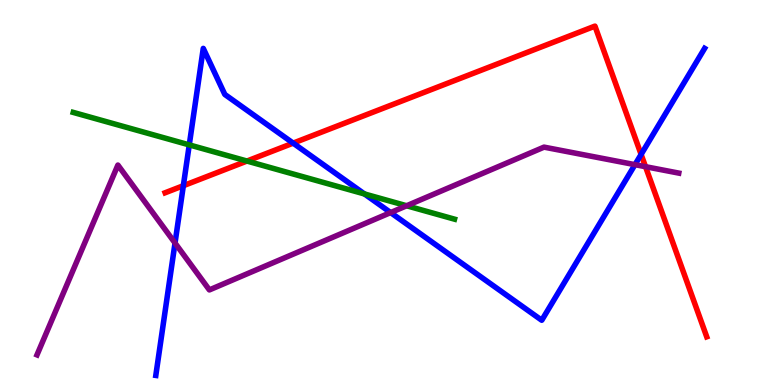[{'lines': ['blue', 'red'], 'intersections': [{'x': 2.37, 'y': 5.18}, {'x': 3.78, 'y': 6.28}, {'x': 8.27, 'y': 5.99}]}, {'lines': ['green', 'red'], 'intersections': [{'x': 3.19, 'y': 5.82}]}, {'lines': ['purple', 'red'], 'intersections': [{'x': 8.33, 'y': 5.67}]}, {'lines': ['blue', 'green'], 'intersections': [{'x': 2.44, 'y': 6.24}, {'x': 4.7, 'y': 4.96}]}, {'lines': ['blue', 'purple'], 'intersections': [{'x': 2.26, 'y': 3.69}, {'x': 5.04, 'y': 4.48}, {'x': 8.19, 'y': 5.72}]}, {'lines': ['green', 'purple'], 'intersections': [{'x': 5.25, 'y': 4.66}]}]